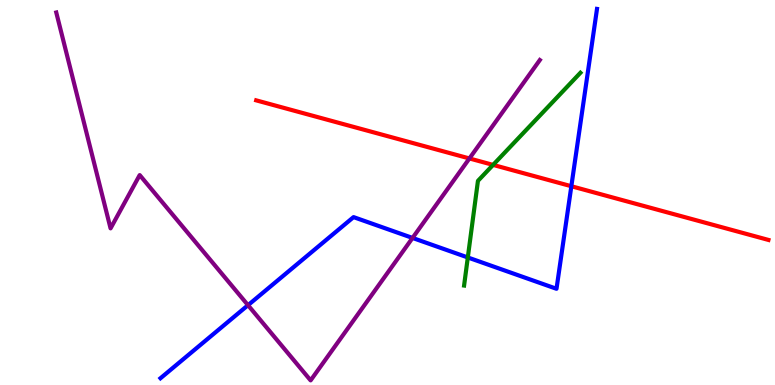[{'lines': ['blue', 'red'], 'intersections': [{'x': 7.37, 'y': 5.16}]}, {'lines': ['green', 'red'], 'intersections': [{'x': 6.36, 'y': 5.72}]}, {'lines': ['purple', 'red'], 'intersections': [{'x': 6.06, 'y': 5.88}]}, {'lines': ['blue', 'green'], 'intersections': [{'x': 6.04, 'y': 3.31}]}, {'lines': ['blue', 'purple'], 'intersections': [{'x': 3.2, 'y': 2.07}, {'x': 5.32, 'y': 3.82}]}, {'lines': ['green', 'purple'], 'intersections': []}]